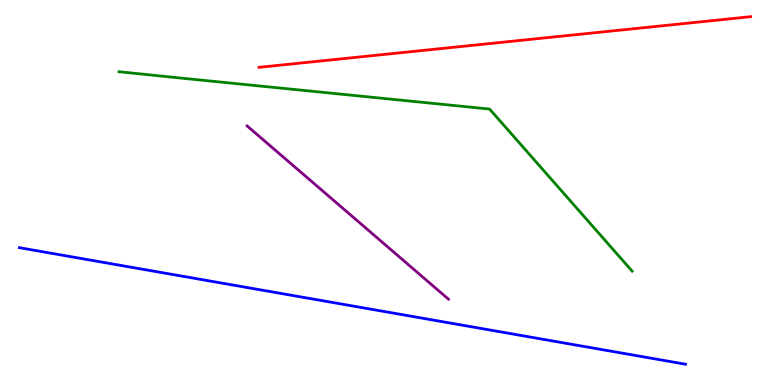[{'lines': ['blue', 'red'], 'intersections': []}, {'lines': ['green', 'red'], 'intersections': []}, {'lines': ['purple', 'red'], 'intersections': []}, {'lines': ['blue', 'green'], 'intersections': []}, {'lines': ['blue', 'purple'], 'intersections': []}, {'lines': ['green', 'purple'], 'intersections': []}]